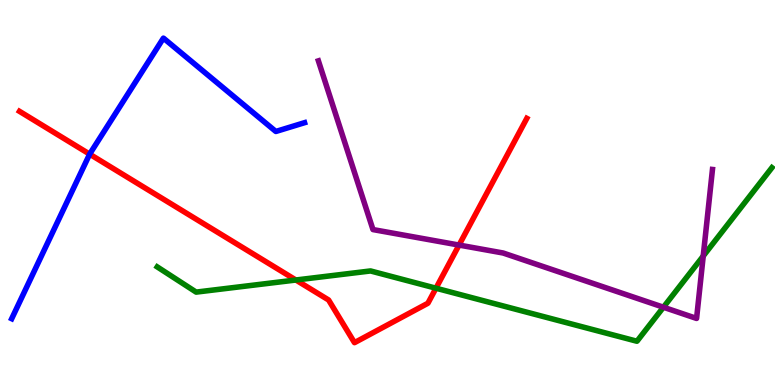[{'lines': ['blue', 'red'], 'intersections': [{'x': 1.16, 'y': 6.0}]}, {'lines': ['green', 'red'], 'intersections': [{'x': 3.82, 'y': 2.73}, {'x': 5.63, 'y': 2.51}]}, {'lines': ['purple', 'red'], 'intersections': [{'x': 5.92, 'y': 3.63}]}, {'lines': ['blue', 'green'], 'intersections': []}, {'lines': ['blue', 'purple'], 'intersections': []}, {'lines': ['green', 'purple'], 'intersections': [{'x': 8.56, 'y': 2.02}, {'x': 9.07, 'y': 3.35}]}]